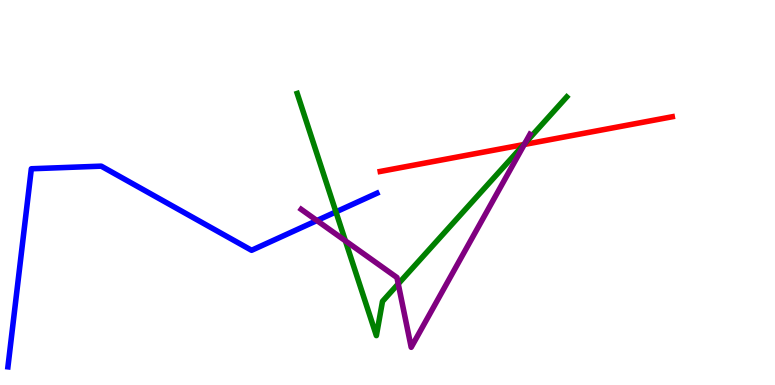[{'lines': ['blue', 'red'], 'intersections': []}, {'lines': ['green', 'red'], 'intersections': [{'x': 6.76, 'y': 6.25}]}, {'lines': ['purple', 'red'], 'intersections': [{'x': 6.76, 'y': 6.25}]}, {'lines': ['blue', 'green'], 'intersections': [{'x': 4.33, 'y': 4.5}]}, {'lines': ['blue', 'purple'], 'intersections': [{'x': 4.09, 'y': 4.27}]}, {'lines': ['green', 'purple'], 'intersections': [{'x': 4.46, 'y': 3.75}, {'x': 5.14, 'y': 2.63}, {'x': 6.77, 'y': 6.28}]}]